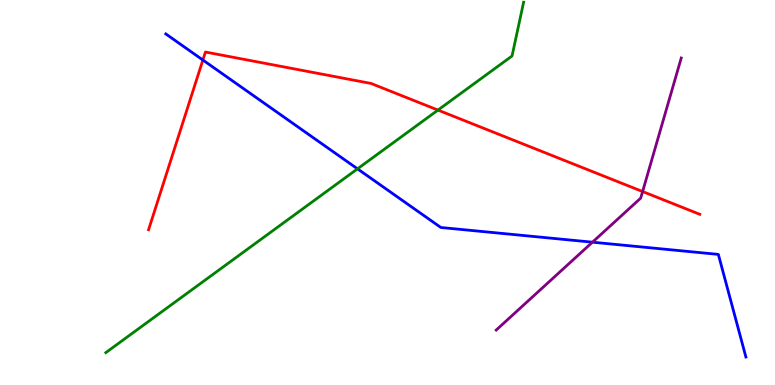[{'lines': ['blue', 'red'], 'intersections': [{'x': 2.62, 'y': 8.44}]}, {'lines': ['green', 'red'], 'intersections': [{'x': 5.65, 'y': 7.14}]}, {'lines': ['purple', 'red'], 'intersections': [{'x': 8.29, 'y': 5.02}]}, {'lines': ['blue', 'green'], 'intersections': [{'x': 4.61, 'y': 5.61}]}, {'lines': ['blue', 'purple'], 'intersections': [{'x': 7.64, 'y': 3.71}]}, {'lines': ['green', 'purple'], 'intersections': []}]